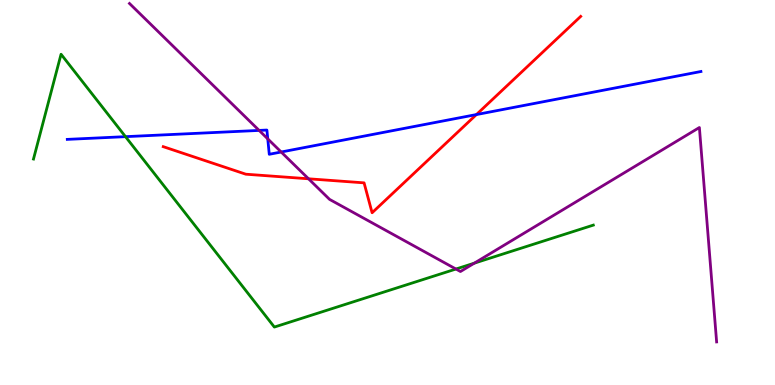[{'lines': ['blue', 'red'], 'intersections': [{'x': 6.15, 'y': 7.02}]}, {'lines': ['green', 'red'], 'intersections': []}, {'lines': ['purple', 'red'], 'intersections': [{'x': 3.98, 'y': 5.36}]}, {'lines': ['blue', 'green'], 'intersections': [{'x': 1.62, 'y': 6.45}]}, {'lines': ['blue', 'purple'], 'intersections': [{'x': 3.34, 'y': 6.61}, {'x': 3.45, 'y': 6.39}, {'x': 3.63, 'y': 6.05}]}, {'lines': ['green', 'purple'], 'intersections': [{'x': 5.88, 'y': 3.01}, {'x': 6.12, 'y': 3.16}]}]